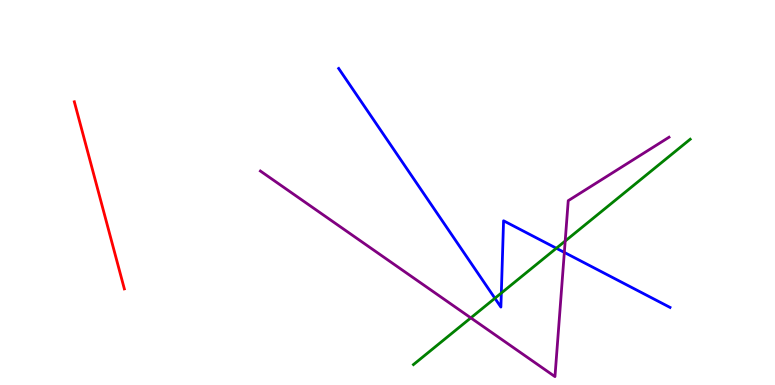[{'lines': ['blue', 'red'], 'intersections': []}, {'lines': ['green', 'red'], 'intersections': []}, {'lines': ['purple', 'red'], 'intersections': []}, {'lines': ['blue', 'green'], 'intersections': [{'x': 6.39, 'y': 2.25}, {'x': 6.47, 'y': 2.39}, {'x': 7.18, 'y': 3.55}]}, {'lines': ['blue', 'purple'], 'intersections': [{'x': 7.28, 'y': 3.44}]}, {'lines': ['green', 'purple'], 'intersections': [{'x': 6.08, 'y': 1.74}, {'x': 7.29, 'y': 3.74}]}]